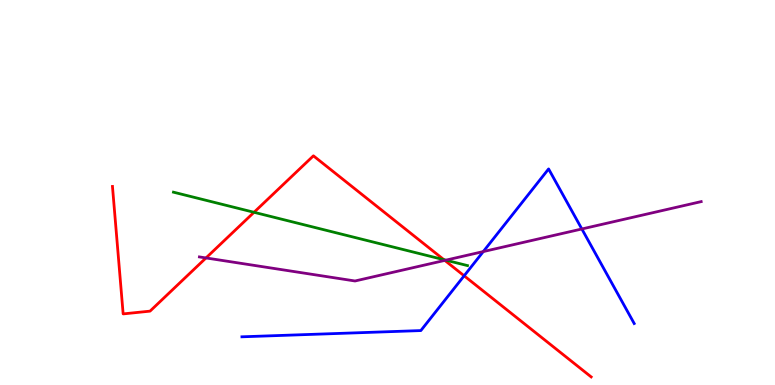[{'lines': ['blue', 'red'], 'intersections': [{'x': 5.99, 'y': 2.84}]}, {'lines': ['green', 'red'], 'intersections': [{'x': 3.28, 'y': 4.49}, {'x': 5.73, 'y': 3.25}]}, {'lines': ['purple', 'red'], 'intersections': [{'x': 2.66, 'y': 3.3}, {'x': 5.74, 'y': 3.24}]}, {'lines': ['blue', 'green'], 'intersections': []}, {'lines': ['blue', 'purple'], 'intersections': [{'x': 6.24, 'y': 3.47}, {'x': 7.51, 'y': 4.05}]}, {'lines': ['green', 'purple'], 'intersections': [{'x': 5.75, 'y': 3.24}]}]